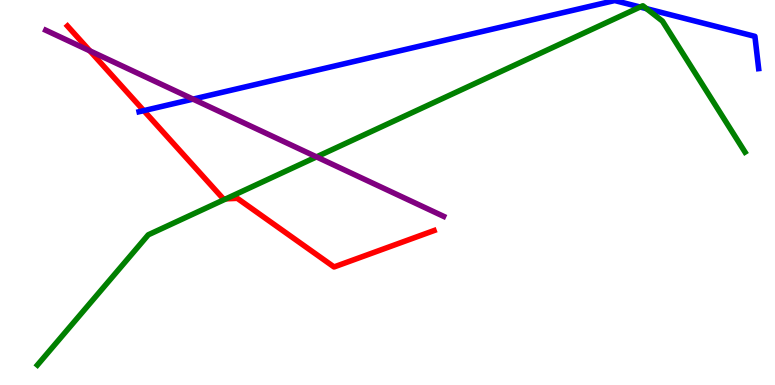[{'lines': ['blue', 'red'], 'intersections': [{'x': 1.86, 'y': 7.13}]}, {'lines': ['green', 'red'], 'intersections': [{'x': 2.92, 'y': 4.84}]}, {'lines': ['purple', 'red'], 'intersections': [{'x': 1.16, 'y': 8.68}]}, {'lines': ['blue', 'green'], 'intersections': [{'x': 8.26, 'y': 9.82}, {'x': 8.34, 'y': 9.77}]}, {'lines': ['blue', 'purple'], 'intersections': [{'x': 2.49, 'y': 7.43}]}, {'lines': ['green', 'purple'], 'intersections': [{'x': 4.08, 'y': 5.93}]}]